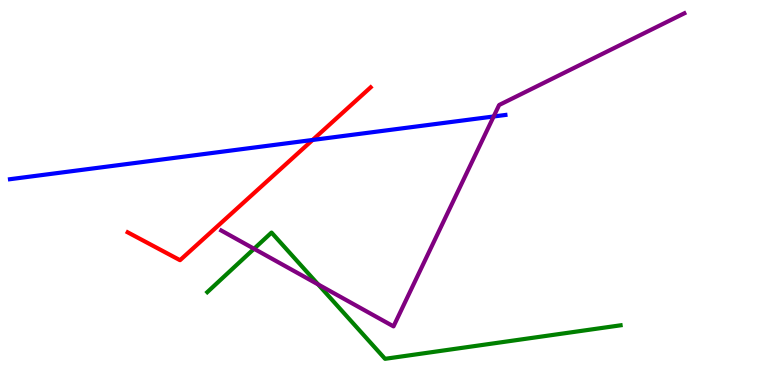[{'lines': ['blue', 'red'], 'intersections': [{'x': 4.03, 'y': 6.36}]}, {'lines': ['green', 'red'], 'intersections': []}, {'lines': ['purple', 'red'], 'intersections': []}, {'lines': ['blue', 'green'], 'intersections': []}, {'lines': ['blue', 'purple'], 'intersections': [{'x': 6.37, 'y': 6.97}]}, {'lines': ['green', 'purple'], 'intersections': [{'x': 3.28, 'y': 3.54}, {'x': 4.11, 'y': 2.61}]}]